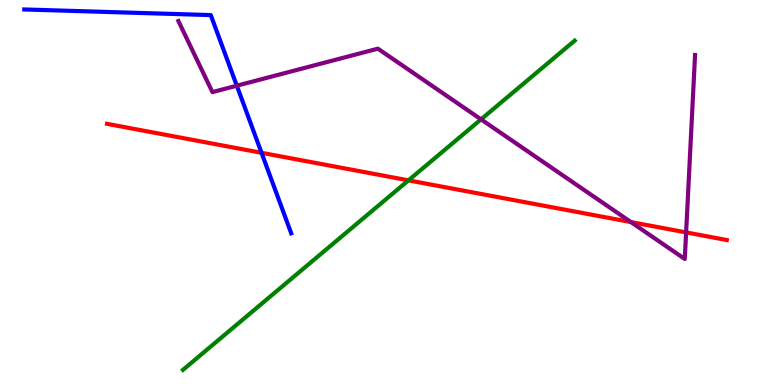[{'lines': ['blue', 'red'], 'intersections': [{'x': 3.37, 'y': 6.03}]}, {'lines': ['green', 'red'], 'intersections': [{'x': 5.27, 'y': 5.32}]}, {'lines': ['purple', 'red'], 'intersections': [{'x': 8.14, 'y': 4.23}, {'x': 8.85, 'y': 3.96}]}, {'lines': ['blue', 'green'], 'intersections': []}, {'lines': ['blue', 'purple'], 'intersections': [{'x': 3.06, 'y': 7.77}]}, {'lines': ['green', 'purple'], 'intersections': [{'x': 6.21, 'y': 6.9}]}]